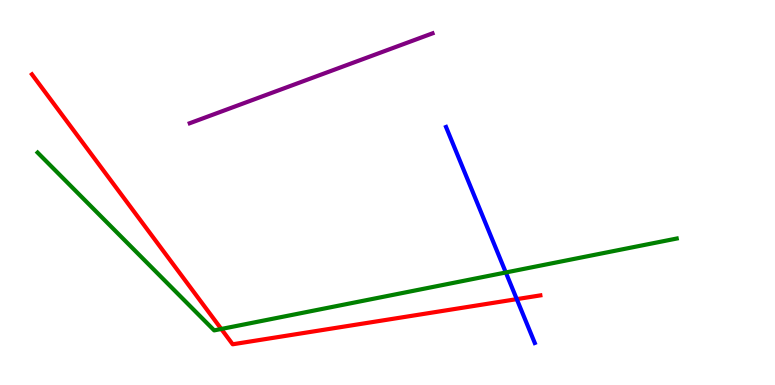[{'lines': ['blue', 'red'], 'intersections': [{'x': 6.67, 'y': 2.23}]}, {'lines': ['green', 'red'], 'intersections': [{'x': 2.86, 'y': 1.46}]}, {'lines': ['purple', 'red'], 'intersections': []}, {'lines': ['blue', 'green'], 'intersections': [{'x': 6.53, 'y': 2.92}]}, {'lines': ['blue', 'purple'], 'intersections': []}, {'lines': ['green', 'purple'], 'intersections': []}]